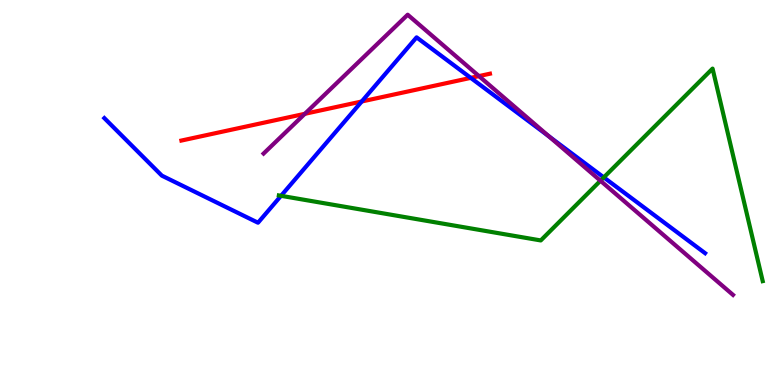[{'lines': ['blue', 'red'], 'intersections': [{'x': 4.67, 'y': 7.36}, {'x': 6.07, 'y': 7.98}]}, {'lines': ['green', 'red'], 'intersections': []}, {'lines': ['purple', 'red'], 'intersections': [{'x': 3.93, 'y': 7.04}, {'x': 6.18, 'y': 8.02}]}, {'lines': ['blue', 'green'], 'intersections': [{'x': 3.63, 'y': 4.91}, {'x': 7.79, 'y': 5.39}]}, {'lines': ['blue', 'purple'], 'intersections': [{'x': 7.08, 'y': 6.46}]}, {'lines': ['green', 'purple'], 'intersections': [{'x': 7.75, 'y': 5.31}]}]